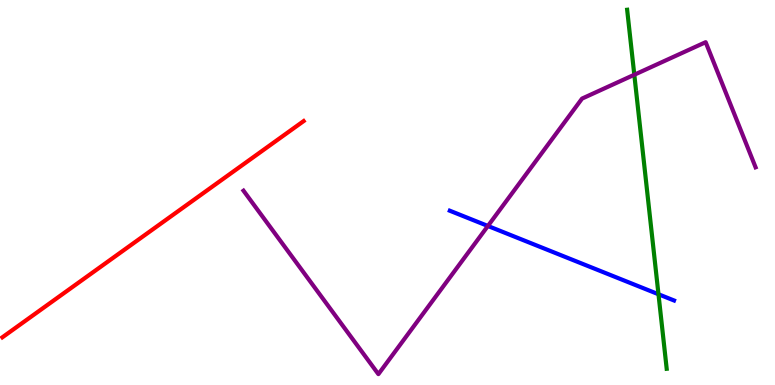[{'lines': ['blue', 'red'], 'intersections': []}, {'lines': ['green', 'red'], 'intersections': []}, {'lines': ['purple', 'red'], 'intersections': []}, {'lines': ['blue', 'green'], 'intersections': [{'x': 8.5, 'y': 2.36}]}, {'lines': ['blue', 'purple'], 'intersections': [{'x': 6.3, 'y': 4.13}]}, {'lines': ['green', 'purple'], 'intersections': [{'x': 8.18, 'y': 8.06}]}]